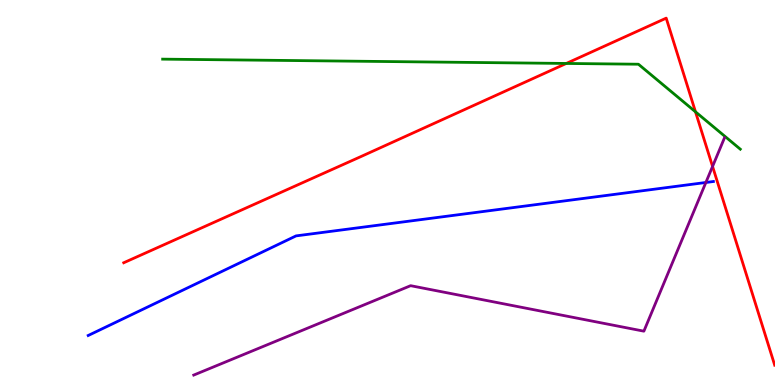[{'lines': ['blue', 'red'], 'intersections': []}, {'lines': ['green', 'red'], 'intersections': [{'x': 7.31, 'y': 8.35}, {'x': 8.97, 'y': 7.1}]}, {'lines': ['purple', 'red'], 'intersections': [{'x': 9.19, 'y': 5.68}]}, {'lines': ['blue', 'green'], 'intersections': []}, {'lines': ['blue', 'purple'], 'intersections': [{'x': 9.11, 'y': 5.26}]}, {'lines': ['green', 'purple'], 'intersections': []}]